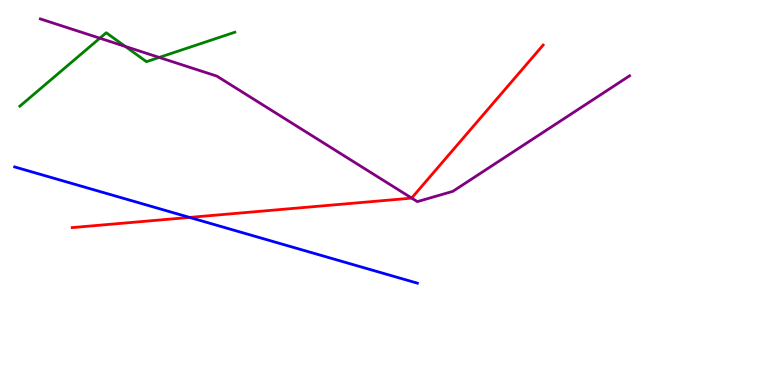[{'lines': ['blue', 'red'], 'intersections': [{'x': 2.45, 'y': 4.35}]}, {'lines': ['green', 'red'], 'intersections': []}, {'lines': ['purple', 'red'], 'intersections': [{'x': 5.31, 'y': 4.86}]}, {'lines': ['blue', 'green'], 'intersections': []}, {'lines': ['blue', 'purple'], 'intersections': []}, {'lines': ['green', 'purple'], 'intersections': [{'x': 1.29, 'y': 9.01}, {'x': 1.62, 'y': 8.79}, {'x': 2.05, 'y': 8.51}]}]